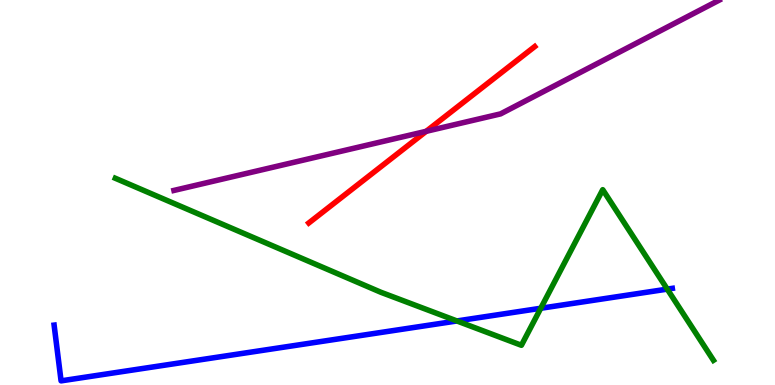[{'lines': ['blue', 'red'], 'intersections': []}, {'lines': ['green', 'red'], 'intersections': []}, {'lines': ['purple', 'red'], 'intersections': [{'x': 5.5, 'y': 6.59}]}, {'lines': ['blue', 'green'], 'intersections': [{'x': 5.9, 'y': 1.66}, {'x': 6.98, 'y': 1.99}, {'x': 8.61, 'y': 2.49}]}, {'lines': ['blue', 'purple'], 'intersections': []}, {'lines': ['green', 'purple'], 'intersections': []}]